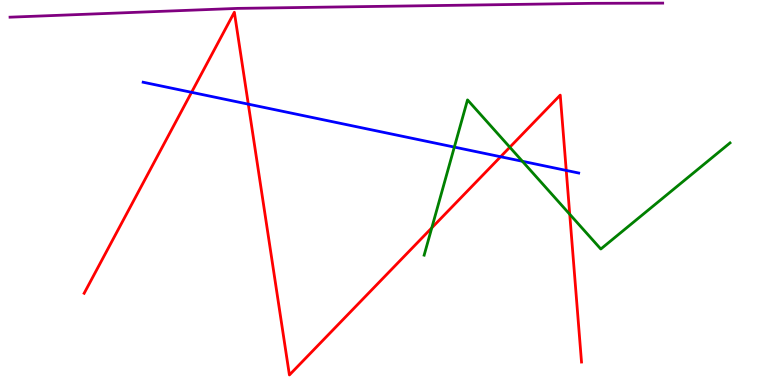[{'lines': ['blue', 'red'], 'intersections': [{'x': 2.47, 'y': 7.6}, {'x': 3.2, 'y': 7.29}, {'x': 6.46, 'y': 5.93}, {'x': 7.31, 'y': 5.57}]}, {'lines': ['green', 'red'], 'intersections': [{'x': 5.57, 'y': 4.08}, {'x': 6.58, 'y': 6.18}, {'x': 7.35, 'y': 4.43}]}, {'lines': ['purple', 'red'], 'intersections': []}, {'lines': ['blue', 'green'], 'intersections': [{'x': 5.86, 'y': 6.18}, {'x': 6.74, 'y': 5.81}]}, {'lines': ['blue', 'purple'], 'intersections': []}, {'lines': ['green', 'purple'], 'intersections': []}]